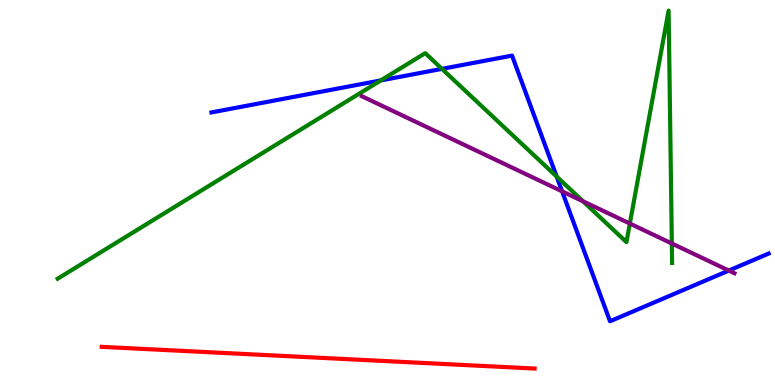[{'lines': ['blue', 'red'], 'intersections': []}, {'lines': ['green', 'red'], 'intersections': []}, {'lines': ['purple', 'red'], 'intersections': []}, {'lines': ['blue', 'green'], 'intersections': [{'x': 4.91, 'y': 7.91}, {'x': 5.7, 'y': 8.21}, {'x': 7.18, 'y': 5.41}]}, {'lines': ['blue', 'purple'], 'intersections': [{'x': 7.25, 'y': 5.03}, {'x': 9.4, 'y': 2.97}]}, {'lines': ['green', 'purple'], 'intersections': [{'x': 7.52, 'y': 4.77}, {'x': 8.13, 'y': 4.19}, {'x': 8.67, 'y': 3.68}]}]